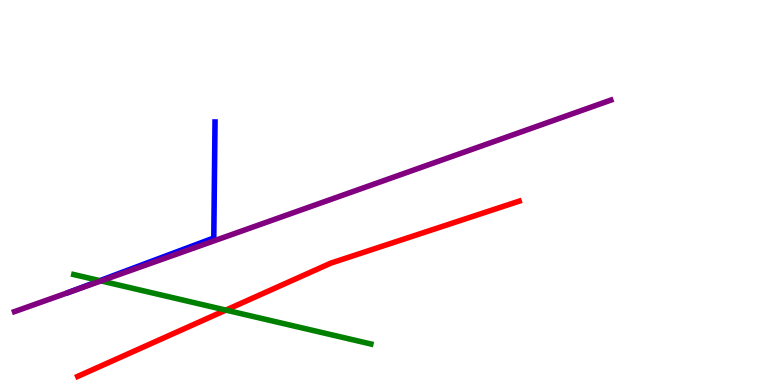[{'lines': ['blue', 'red'], 'intersections': []}, {'lines': ['green', 'red'], 'intersections': [{'x': 2.91, 'y': 1.95}]}, {'lines': ['purple', 'red'], 'intersections': []}, {'lines': ['blue', 'green'], 'intersections': [{'x': 1.29, 'y': 2.71}]}, {'lines': ['blue', 'purple'], 'intersections': []}, {'lines': ['green', 'purple'], 'intersections': [{'x': 1.3, 'y': 2.7}]}]